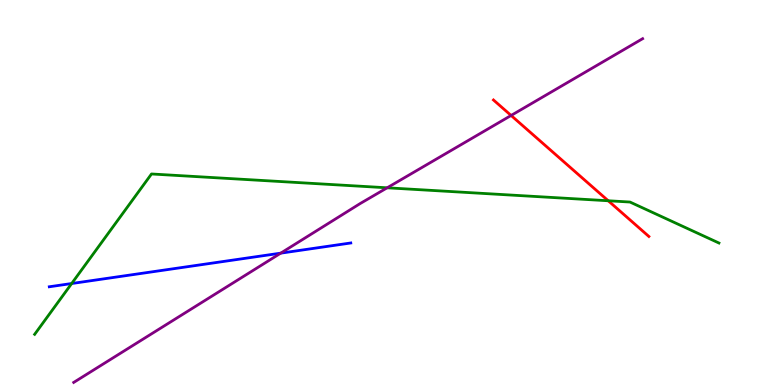[{'lines': ['blue', 'red'], 'intersections': []}, {'lines': ['green', 'red'], 'intersections': [{'x': 7.85, 'y': 4.79}]}, {'lines': ['purple', 'red'], 'intersections': [{'x': 6.59, 'y': 7.0}]}, {'lines': ['blue', 'green'], 'intersections': [{'x': 0.925, 'y': 2.64}]}, {'lines': ['blue', 'purple'], 'intersections': [{'x': 3.62, 'y': 3.42}]}, {'lines': ['green', 'purple'], 'intersections': [{'x': 5.0, 'y': 5.12}]}]